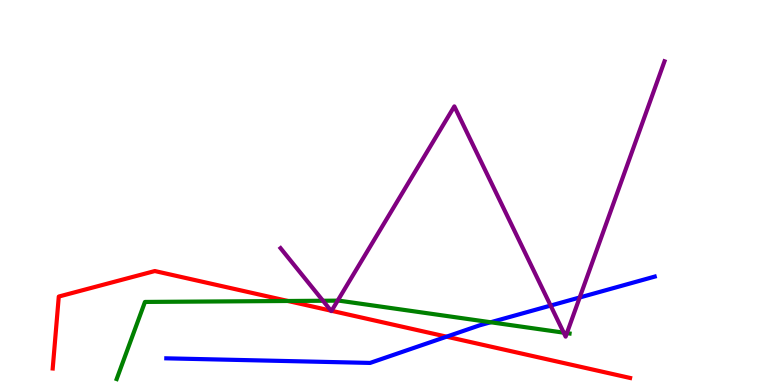[{'lines': ['blue', 'red'], 'intersections': [{'x': 5.76, 'y': 1.26}]}, {'lines': ['green', 'red'], 'intersections': [{'x': 3.72, 'y': 2.18}]}, {'lines': ['purple', 'red'], 'intersections': [{'x': 4.27, 'y': 1.93}, {'x': 4.28, 'y': 1.93}]}, {'lines': ['blue', 'green'], 'intersections': [{'x': 6.33, 'y': 1.63}]}, {'lines': ['blue', 'purple'], 'intersections': [{'x': 7.1, 'y': 2.06}, {'x': 7.48, 'y': 2.27}]}, {'lines': ['green', 'purple'], 'intersections': [{'x': 4.17, 'y': 2.19}, {'x': 4.36, 'y': 2.19}, {'x': 7.27, 'y': 1.36}, {'x': 7.31, 'y': 1.35}]}]